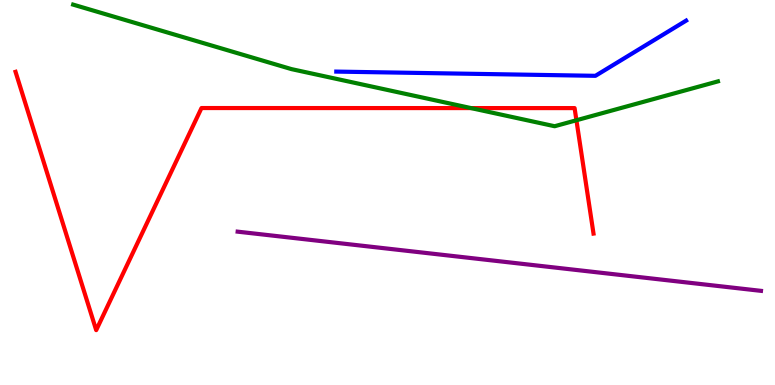[{'lines': ['blue', 'red'], 'intersections': []}, {'lines': ['green', 'red'], 'intersections': [{'x': 6.08, 'y': 7.19}, {'x': 7.44, 'y': 6.88}]}, {'lines': ['purple', 'red'], 'intersections': []}, {'lines': ['blue', 'green'], 'intersections': []}, {'lines': ['blue', 'purple'], 'intersections': []}, {'lines': ['green', 'purple'], 'intersections': []}]